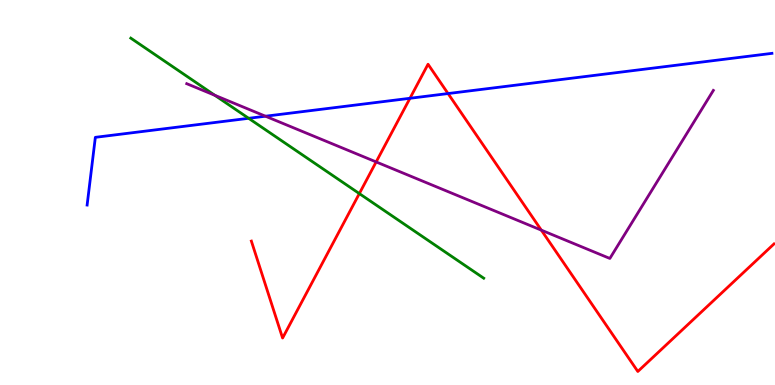[{'lines': ['blue', 'red'], 'intersections': [{'x': 5.29, 'y': 7.45}, {'x': 5.78, 'y': 7.57}]}, {'lines': ['green', 'red'], 'intersections': [{'x': 4.64, 'y': 4.97}]}, {'lines': ['purple', 'red'], 'intersections': [{'x': 4.85, 'y': 5.79}, {'x': 6.98, 'y': 4.02}]}, {'lines': ['blue', 'green'], 'intersections': [{'x': 3.21, 'y': 6.93}]}, {'lines': ['blue', 'purple'], 'intersections': [{'x': 3.43, 'y': 6.98}]}, {'lines': ['green', 'purple'], 'intersections': [{'x': 2.77, 'y': 7.52}]}]